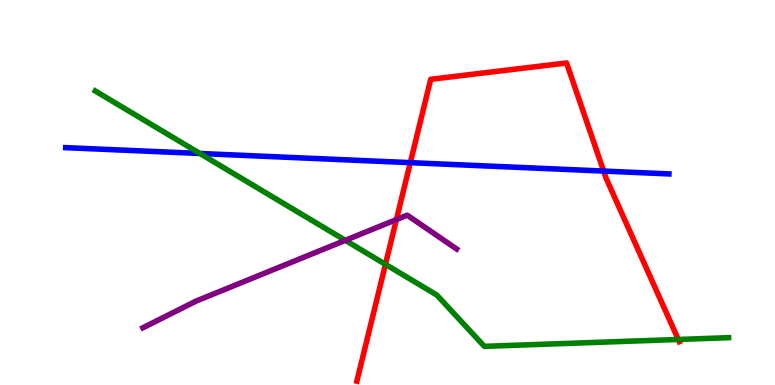[{'lines': ['blue', 'red'], 'intersections': [{'x': 5.29, 'y': 5.78}, {'x': 7.79, 'y': 5.56}]}, {'lines': ['green', 'red'], 'intersections': [{'x': 4.97, 'y': 3.13}, {'x': 8.75, 'y': 1.18}]}, {'lines': ['purple', 'red'], 'intersections': [{'x': 5.11, 'y': 4.3}]}, {'lines': ['blue', 'green'], 'intersections': [{'x': 2.58, 'y': 6.01}]}, {'lines': ['blue', 'purple'], 'intersections': []}, {'lines': ['green', 'purple'], 'intersections': [{'x': 4.46, 'y': 3.76}]}]